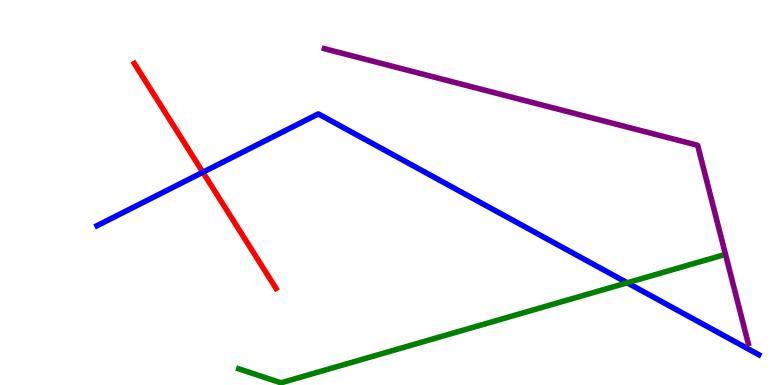[{'lines': ['blue', 'red'], 'intersections': [{'x': 2.62, 'y': 5.53}]}, {'lines': ['green', 'red'], 'intersections': []}, {'lines': ['purple', 'red'], 'intersections': []}, {'lines': ['blue', 'green'], 'intersections': [{'x': 8.09, 'y': 2.66}]}, {'lines': ['blue', 'purple'], 'intersections': []}, {'lines': ['green', 'purple'], 'intersections': []}]